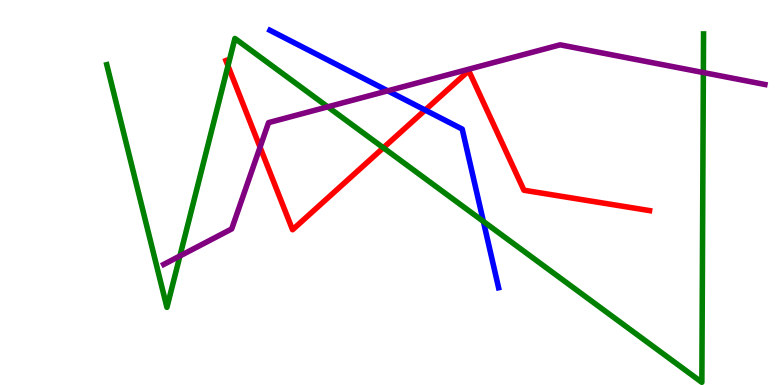[{'lines': ['blue', 'red'], 'intersections': [{'x': 5.49, 'y': 7.14}]}, {'lines': ['green', 'red'], 'intersections': [{'x': 2.94, 'y': 8.29}, {'x': 4.95, 'y': 6.16}]}, {'lines': ['purple', 'red'], 'intersections': [{'x': 3.36, 'y': 6.18}]}, {'lines': ['blue', 'green'], 'intersections': [{'x': 6.24, 'y': 4.25}]}, {'lines': ['blue', 'purple'], 'intersections': [{'x': 5.0, 'y': 7.64}]}, {'lines': ['green', 'purple'], 'intersections': [{'x': 2.32, 'y': 3.35}, {'x': 4.23, 'y': 7.22}, {'x': 9.08, 'y': 8.12}]}]